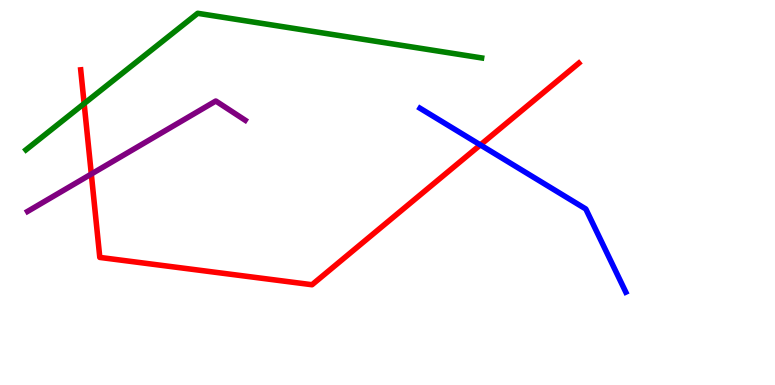[{'lines': ['blue', 'red'], 'intersections': [{'x': 6.2, 'y': 6.24}]}, {'lines': ['green', 'red'], 'intersections': [{'x': 1.09, 'y': 7.31}]}, {'lines': ['purple', 'red'], 'intersections': [{'x': 1.18, 'y': 5.48}]}, {'lines': ['blue', 'green'], 'intersections': []}, {'lines': ['blue', 'purple'], 'intersections': []}, {'lines': ['green', 'purple'], 'intersections': []}]